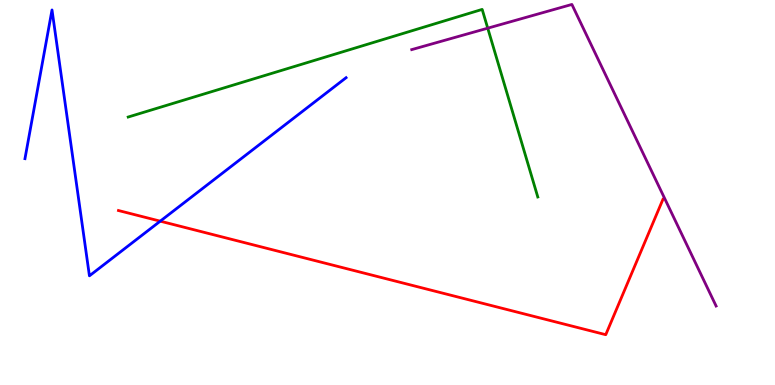[{'lines': ['blue', 'red'], 'intersections': [{'x': 2.07, 'y': 4.26}]}, {'lines': ['green', 'red'], 'intersections': []}, {'lines': ['purple', 'red'], 'intersections': []}, {'lines': ['blue', 'green'], 'intersections': []}, {'lines': ['blue', 'purple'], 'intersections': []}, {'lines': ['green', 'purple'], 'intersections': [{'x': 6.29, 'y': 9.27}]}]